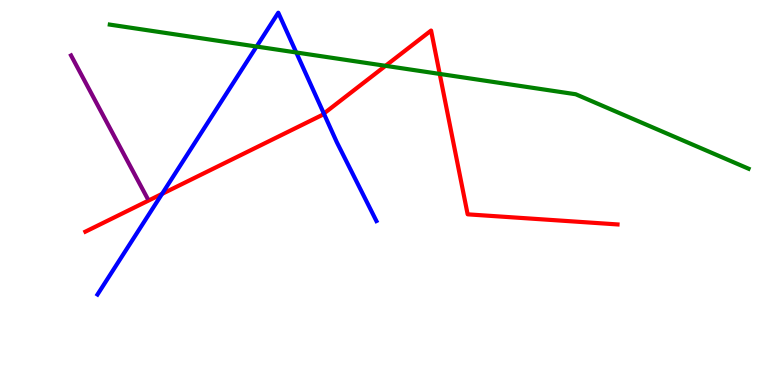[{'lines': ['blue', 'red'], 'intersections': [{'x': 2.09, 'y': 4.96}, {'x': 4.18, 'y': 7.05}]}, {'lines': ['green', 'red'], 'intersections': [{'x': 4.97, 'y': 8.29}, {'x': 5.67, 'y': 8.08}]}, {'lines': ['purple', 'red'], 'intersections': []}, {'lines': ['blue', 'green'], 'intersections': [{'x': 3.31, 'y': 8.79}, {'x': 3.82, 'y': 8.64}]}, {'lines': ['blue', 'purple'], 'intersections': []}, {'lines': ['green', 'purple'], 'intersections': []}]